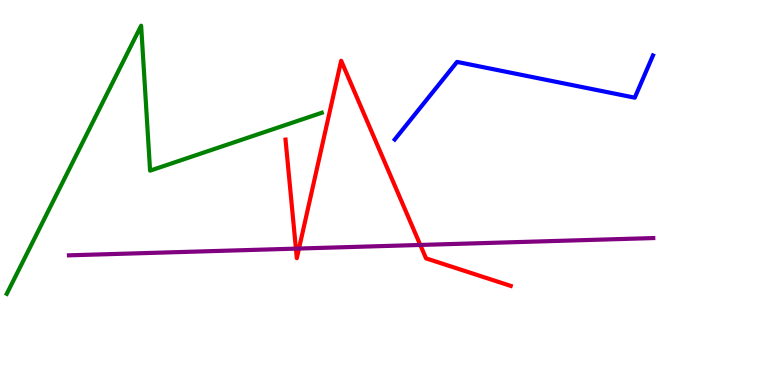[{'lines': ['blue', 'red'], 'intersections': []}, {'lines': ['green', 'red'], 'intersections': []}, {'lines': ['purple', 'red'], 'intersections': [{'x': 3.82, 'y': 3.54}, {'x': 3.86, 'y': 3.54}, {'x': 5.42, 'y': 3.64}]}, {'lines': ['blue', 'green'], 'intersections': []}, {'lines': ['blue', 'purple'], 'intersections': []}, {'lines': ['green', 'purple'], 'intersections': []}]